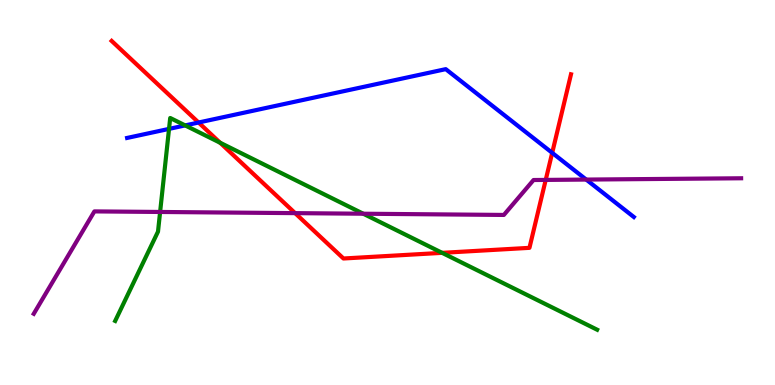[{'lines': ['blue', 'red'], 'intersections': [{'x': 2.56, 'y': 6.82}, {'x': 7.13, 'y': 6.03}]}, {'lines': ['green', 'red'], 'intersections': [{'x': 2.84, 'y': 6.29}, {'x': 5.71, 'y': 3.43}]}, {'lines': ['purple', 'red'], 'intersections': [{'x': 3.81, 'y': 4.46}, {'x': 7.04, 'y': 5.33}]}, {'lines': ['blue', 'green'], 'intersections': [{'x': 2.18, 'y': 6.65}, {'x': 2.39, 'y': 6.74}]}, {'lines': ['blue', 'purple'], 'intersections': [{'x': 7.56, 'y': 5.34}]}, {'lines': ['green', 'purple'], 'intersections': [{'x': 2.07, 'y': 4.49}, {'x': 4.69, 'y': 4.45}]}]